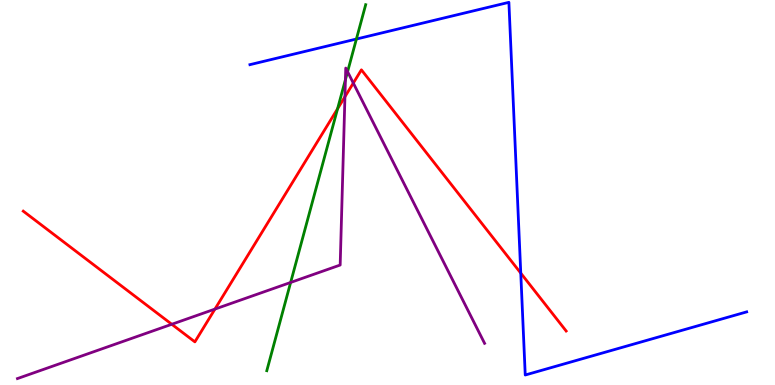[{'lines': ['blue', 'red'], 'intersections': [{'x': 6.72, 'y': 2.91}]}, {'lines': ['green', 'red'], 'intersections': [{'x': 4.36, 'y': 7.17}]}, {'lines': ['purple', 'red'], 'intersections': [{'x': 2.22, 'y': 1.58}, {'x': 2.77, 'y': 1.97}, {'x': 4.45, 'y': 7.49}, {'x': 4.56, 'y': 7.84}]}, {'lines': ['blue', 'green'], 'intersections': [{'x': 4.6, 'y': 8.99}]}, {'lines': ['blue', 'purple'], 'intersections': []}, {'lines': ['green', 'purple'], 'intersections': [{'x': 3.75, 'y': 2.66}, {'x': 4.46, 'y': 7.93}, {'x': 4.48, 'y': 8.14}]}]